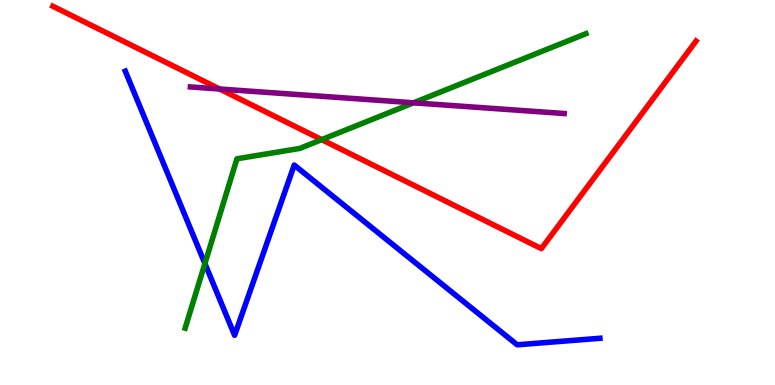[{'lines': ['blue', 'red'], 'intersections': []}, {'lines': ['green', 'red'], 'intersections': [{'x': 4.15, 'y': 6.37}]}, {'lines': ['purple', 'red'], 'intersections': [{'x': 2.83, 'y': 7.69}]}, {'lines': ['blue', 'green'], 'intersections': [{'x': 2.64, 'y': 3.15}]}, {'lines': ['blue', 'purple'], 'intersections': []}, {'lines': ['green', 'purple'], 'intersections': [{'x': 5.34, 'y': 7.33}]}]